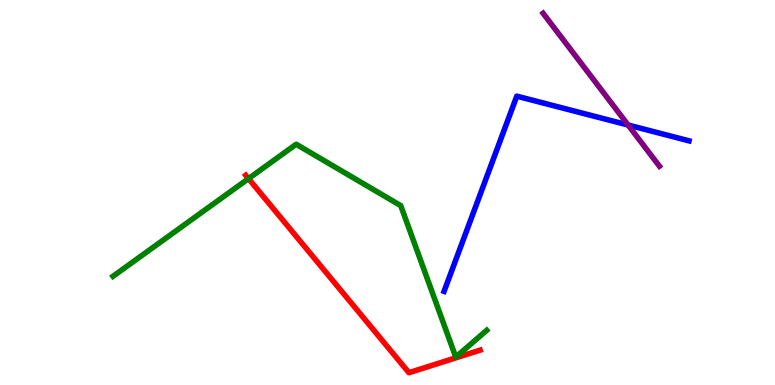[{'lines': ['blue', 'red'], 'intersections': []}, {'lines': ['green', 'red'], 'intersections': [{'x': 3.21, 'y': 5.36}]}, {'lines': ['purple', 'red'], 'intersections': []}, {'lines': ['blue', 'green'], 'intersections': []}, {'lines': ['blue', 'purple'], 'intersections': [{'x': 8.1, 'y': 6.75}]}, {'lines': ['green', 'purple'], 'intersections': []}]